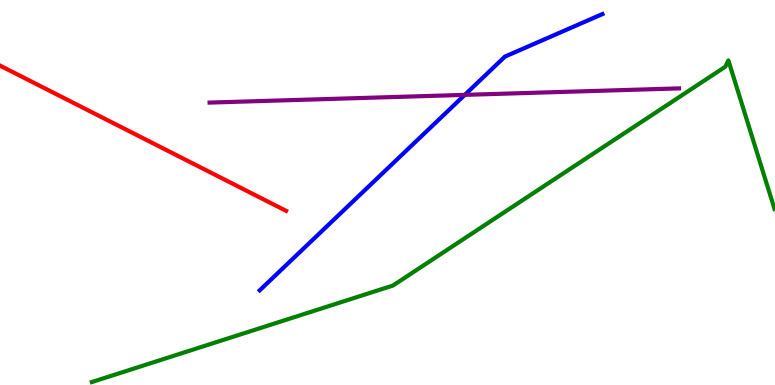[{'lines': ['blue', 'red'], 'intersections': []}, {'lines': ['green', 'red'], 'intersections': []}, {'lines': ['purple', 'red'], 'intersections': []}, {'lines': ['blue', 'green'], 'intersections': []}, {'lines': ['blue', 'purple'], 'intersections': [{'x': 6.0, 'y': 7.54}]}, {'lines': ['green', 'purple'], 'intersections': []}]